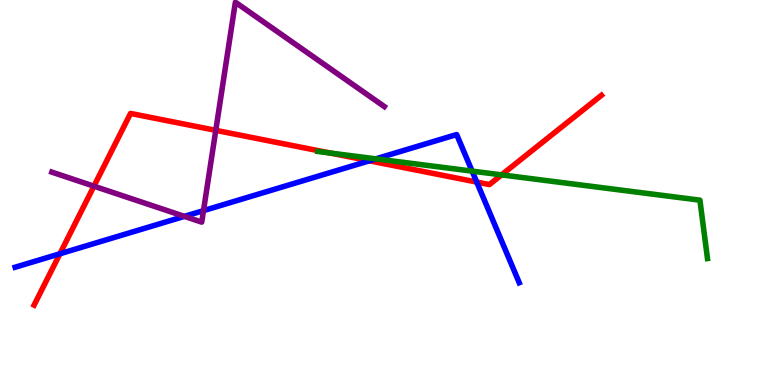[{'lines': ['blue', 'red'], 'intersections': [{'x': 0.773, 'y': 3.41}, {'x': 4.77, 'y': 5.82}, {'x': 6.15, 'y': 5.27}]}, {'lines': ['green', 'red'], 'intersections': [{'x': 4.26, 'y': 6.02}, {'x': 6.47, 'y': 5.46}]}, {'lines': ['purple', 'red'], 'intersections': [{'x': 1.21, 'y': 5.16}, {'x': 2.78, 'y': 6.61}]}, {'lines': ['blue', 'green'], 'intersections': [{'x': 4.85, 'y': 5.87}, {'x': 6.09, 'y': 5.56}]}, {'lines': ['blue', 'purple'], 'intersections': [{'x': 2.38, 'y': 4.38}, {'x': 2.63, 'y': 4.53}]}, {'lines': ['green', 'purple'], 'intersections': []}]